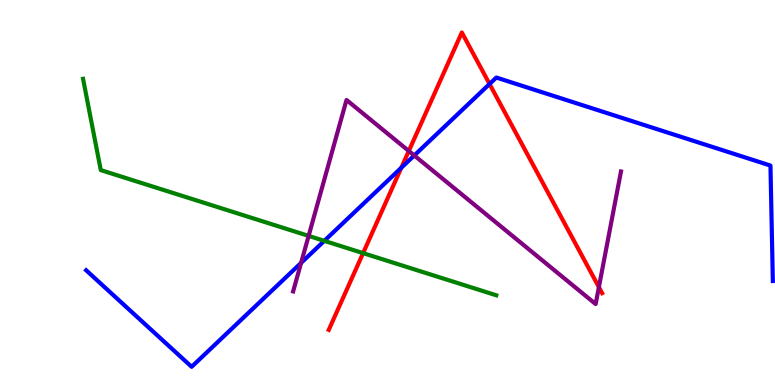[{'lines': ['blue', 'red'], 'intersections': [{'x': 5.18, 'y': 5.64}, {'x': 6.32, 'y': 7.82}]}, {'lines': ['green', 'red'], 'intersections': [{'x': 4.69, 'y': 3.43}]}, {'lines': ['purple', 'red'], 'intersections': [{'x': 5.27, 'y': 6.08}, {'x': 7.73, 'y': 2.54}]}, {'lines': ['blue', 'green'], 'intersections': [{'x': 4.18, 'y': 3.74}]}, {'lines': ['blue', 'purple'], 'intersections': [{'x': 3.89, 'y': 3.17}, {'x': 5.35, 'y': 5.96}]}, {'lines': ['green', 'purple'], 'intersections': [{'x': 3.98, 'y': 3.87}]}]